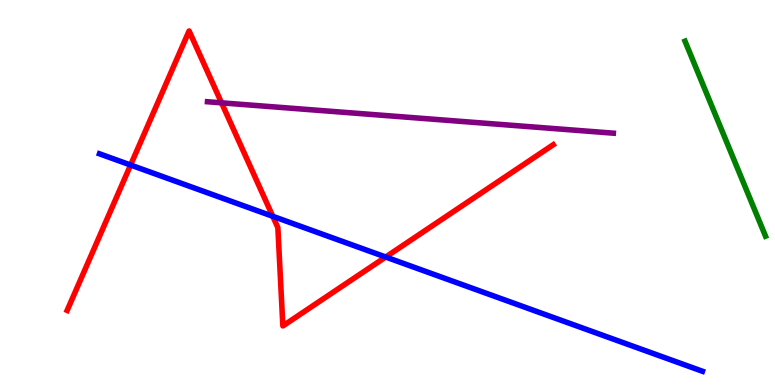[{'lines': ['blue', 'red'], 'intersections': [{'x': 1.69, 'y': 5.71}, {'x': 3.52, 'y': 4.38}, {'x': 4.98, 'y': 3.32}]}, {'lines': ['green', 'red'], 'intersections': []}, {'lines': ['purple', 'red'], 'intersections': [{'x': 2.86, 'y': 7.33}]}, {'lines': ['blue', 'green'], 'intersections': []}, {'lines': ['blue', 'purple'], 'intersections': []}, {'lines': ['green', 'purple'], 'intersections': []}]